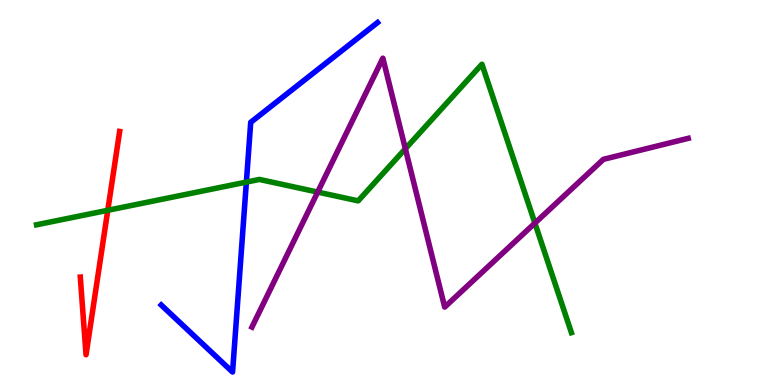[{'lines': ['blue', 'red'], 'intersections': []}, {'lines': ['green', 'red'], 'intersections': [{'x': 1.39, 'y': 4.54}]}, {'lines': ['purple', 'red'], 'intersections': []}, {'lines': ['blue', 'green'], 'intersections': [{'x': 3.18, 'y': 5.27}]}, {'lines': ['blue', 'purple'], 'intersections': []}, {'lines': ['green', 'purple'], 'intersections': [{'x': 4.1, 'y': 5.01}, {'x': 5.23, 'y': 6.14}, {'x': 6.9, 'y': 4.2}]}]